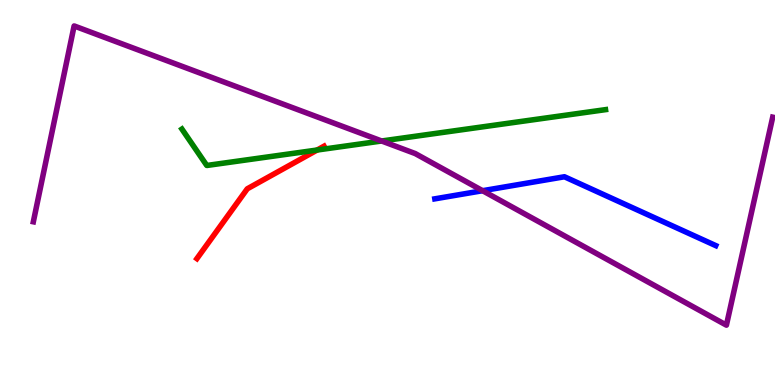[{'lines': ['blue', 'red'], 'intersections': []}, {'lines': ['green', 'red'], 'intersections': [{'x': 4.09, 'y': 6.1}]}, {'lines': ['purple', 'red'], 'intersections': []}, {'lines': ['blue', 'green'], 'intersections': []}, {'lines': ['blue', 'purple'], 'intersections': [{'x': 6.23, 'y': 5.05}]}, {'lines': ['green', 'purple'], 'intersections': [{'x': 4.92, 'y': 6.34}]}]